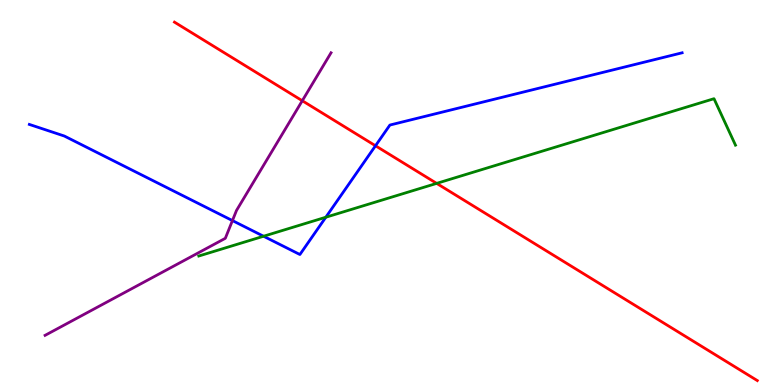[{'lines': ['blue', 'red'], 'intersections': [{'x': 4.85, 'y': 6.21}]}, {'lines': ['green', 'red'], 'intersections': [{'x': 5.63, 'y': 5.24}]}, {'lines': ['purple', 'red'], 'intersections': [{'x': 3.9, 'y': 7.38}]}, {'lines': ['blue', 'green'], 'intersections': [{'x': 3.4, 'y': 3.86}, {'x': 4.2, 'y': 4.36}]}, {'lines': ['blue', 'purple'], 'intersections': [{'x': 3.0, 'y': 4.27}]}, {'lines': ['green', 'purple'], 'intersections': []}]